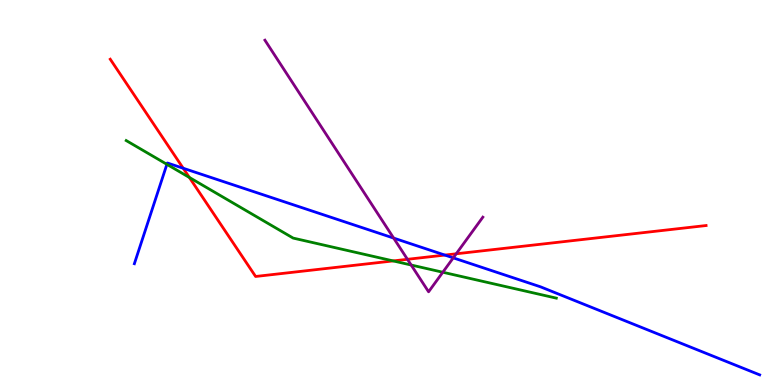[{'lines': ['blue', 'red'], 'intersections': [{'x': 2.36, 'y': 5.63}, {'x': 5.74, 'y': 3.37}]}, {'lines': ['green', 'red'], 'intersections': [{'x': 2.44, 'y': 5.39}, {'x': 5.07, 'y': 3.22}]}, {'lines': ['purple', 'red'], 'intersections': [{'x': 5.26, 'y': 3.26}, {'x': 5.89, 'y': 3.41}]}, {'lines': ['blue', 'green'], 'intersections': [{'x': 2.15, 'y': 5.73}]}, {'lines': ['blue', 'purple'], 'intersections': [{'x': 5.08, 'y': 3.82}, {'x': 5.85, 'y': 3.3}]}, {'lines': ['green', 'purple'], 'intersections': [{'x': 5.31, 'y': 3.12}, {'x': 5.71, 'y': 2.93}]}]